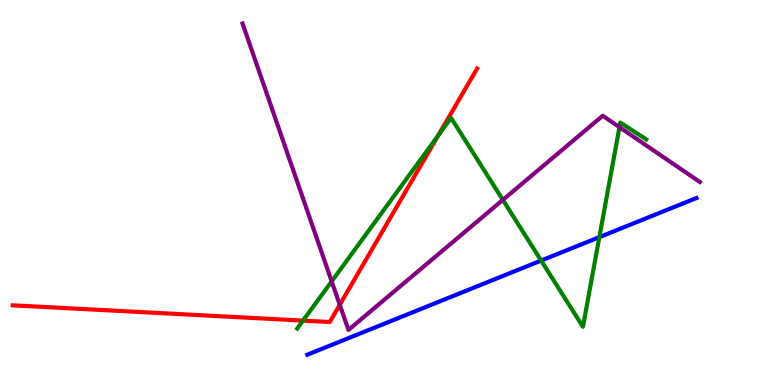[{'lines': ['blue', 'red'], 'intersections': []}, {'lines': ['green', 'red'], 'intersections': [{'x': 3.91, 'y': 1.67}, {'x': 5.65, 'y': 6.48}]}, {'lines': ['purple', 'red'], 'intersections': [{'x': 4.38, 'y': 2.08}]}, {'lines': ['blue', 'green'], 'intersections': [{'x': 6.98, 'y': 3.23}, {'x': 7.73, 'y': 3.84}]}, {'lines': ['blue', 'purple'], 'intersections': []}, {'lines': ['green', 'purple'], 'intersections': [{'x': 4.28, 'y': 2.69}, {'x': 6.49, 'y': 4.81}, {'x': 7.99, 'y': 6.7}]}]